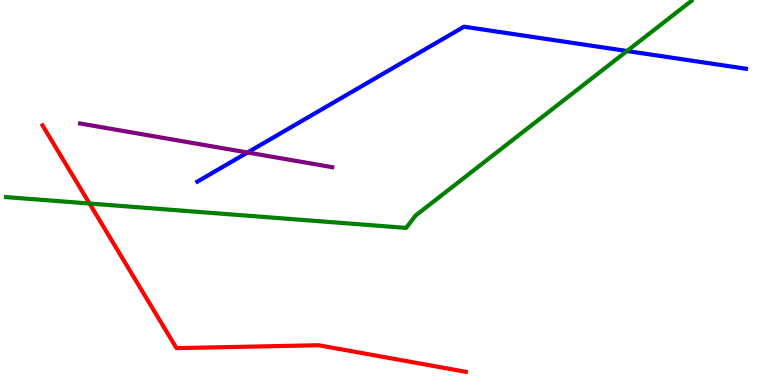[{'lines': ['blue', 'red'], 'intersections': []}, {'lines': ['green', 'red'], 'intersections': [{'x': 1.16, 'y': 4.71}]}, {'lines': ['purple', 'red'], 'intersections': []}, {'lines': ['blue', 'green'], 'intersections': [{'x': 8.09, 'y': 8.68}]}, {'lines': ['blue', 'purple'], 'intersections': [{'x': 3.19, 'y': 6.04}]}, {'lines': ['green', 'purple'], 'intersections': []}]